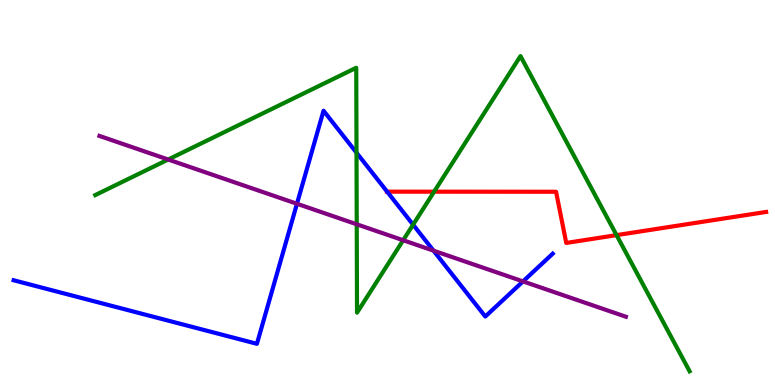[{'lines': ['blue', 'red'], 'intersections': [{'x': 5.0, 'y': 5.02}]}, {'lines': ['green', 'red'], 'intersections': [{'x': 5.6, 'y': 5.02}, {'x': 7.96, 'y': 3.89}]}, {'lines': ['purple', 'red'], 'intersections': []}, {'lines': ['blue', 'green'], 'intersections': [{'x': 4.6, 'y': 6.03}, {'x': 5.33, 'y': 4.16}]}, {'lines': ['blue', 'purple'], 'intersections': [{'x': 3.83, 'y': 4.71}, {'x': 5.59, 'y': 3.49}, {'x': 6.75, 'y': 2.69}]}, {'lines': ['green', 'purple'], 'intersections': [{'x': 2.17, 'y': 5.86}, {'x': 4.6, 'y': 4.17}, {'x': 5.2, 'y': 3.76}]}]